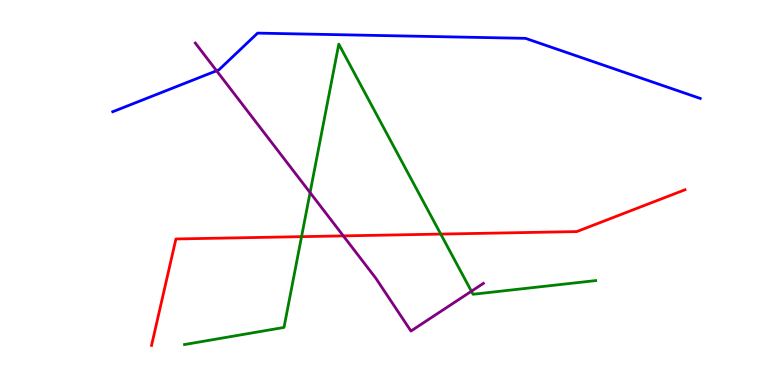[{'lines': ['blue', 'red'], 'intersections': []}, {'lines': ['green', 'red'], 'intersections': [{'x': 3.89, 'y': 3.85}, {'x': 5.69, 'y': 3.92}]}, {'lines': ['purple', 'red'], 'intersections': [{'x': 4.43, 'y': 3.87}]}, {'lines': ['blue', 'green'], 'intersections': []}, {'lines': ['blue', 'purple'], 'intersections': [{'x': 2.79, 'y': 8.16}]}, {'lines': ['green', 'purple'], 'intersections': [{'x': 4.0, 'y': 5.0}, {'x': 6.08, 'y': 2.44}]}]